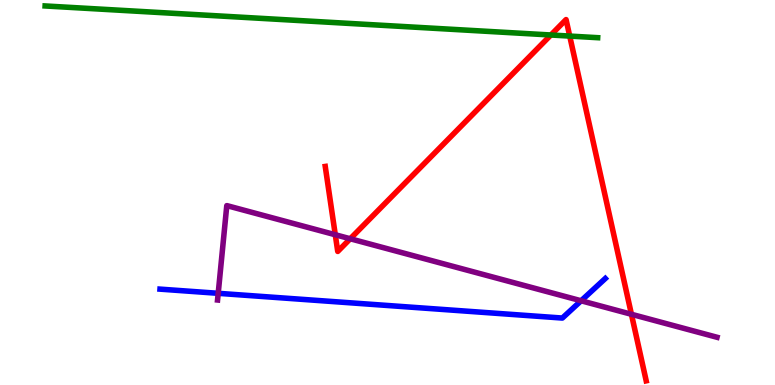[{'lines': ['blue', 'red'], 'intersections': []}, {'lines': ['green', 'red'], 'intersections': [{'x': 7.11, 'y': 9.09}, {'x': 7.35, 'y': 9.06}]}, {'lines': ['purple', 'red'], 'intersections': [{'x': 4.33, 'y': 3.9}, {'x': 4.52, 'y': 3.8}, {'x': 8.15, 'y': 1.84}]}, {'lines': ['blue', 'green'], 'intersections': []}, {'lines': ['blue', 'purple'], 'intersections': [{'x': 2.82, 'y': 2.38}, {'x': 7.5, 'y': 2.19}]}, {'lines': ['green', 'purple'], 'intersections': []}]